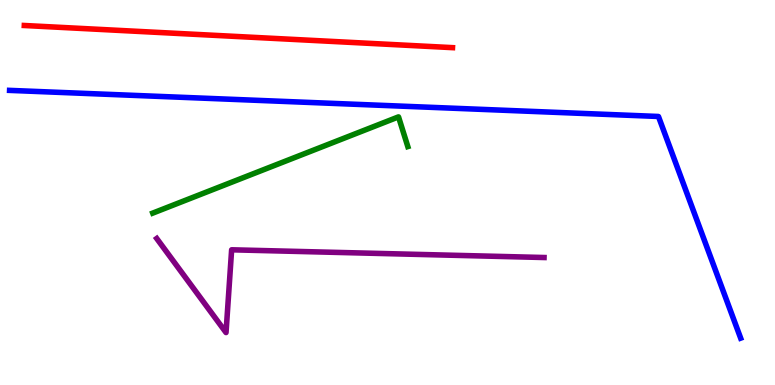[{'lines': ['blue', 'red'], 'intersections': []}, {'lines': ['green', 'red'], 'intersections': []}, {'lines': ['purple', 'red'], 'intersections': []}, {'lines': ['blue', 'green'], 'intersections': []}, {'lines': ['blue', 'purple'], 'intersections': []}, {'lines': ['green', 'purple'], 'intersections': []}]